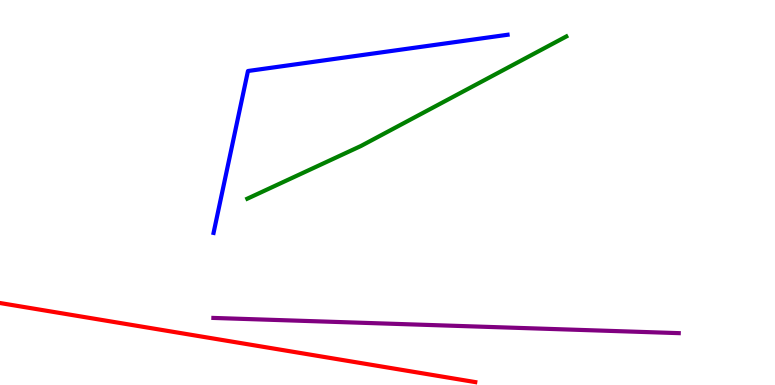[{'lines': ['blue', 'red'], 'intersections': []}, {'lines': ['green', 'red'], 'intersections': []}, {'lines': ['purple', 'red'], 'intersections': []}, {'lines': ['blue', 'green'], 'intersections': []}, {'lines': ['blue', 'purple'], 'intersections': []}, {'lines': ['green', 'purple'], 'intersections': []}]